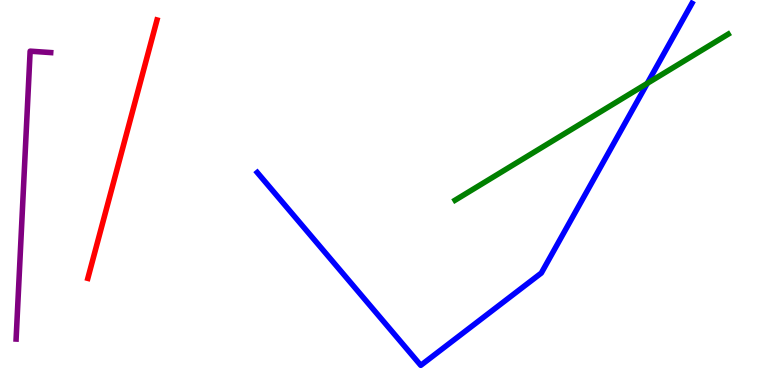[{'lines': ['blue', 'red'], 'intersections': []}, {'lines': ['green', 'red'], 'intersections': []}, {'lines': ['purple', 'red'], 'intersections': []}, {'lines': ['blue', 'green'], 'intersections': [{'x': 8.35, 'y': 7.83}]}, {'lines': ['blue', 'purple'], 'intersections': []}, {'lines': ['green', 'purple'], 'intersections': []}]